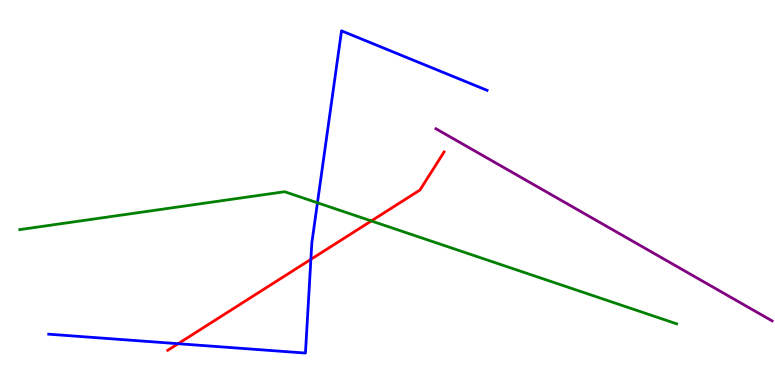[{'lines': ['blue', 'red'], 'intersections': [{'x': 2.3, 'y': 1.07}, {'x': 4.01, 'y': 3.26}]}, {'lines': ['green', 'red'], 'intersections': [{'x': 4.79, 'y': 4.26}]}, {'lines': ['purple', 'red'], 'intersections': []}, {'lines': ['blue', 'green'], 'intersections': [{'x': 4.1, 'y': 4.73}]}, {'lines': ['blue', 'purple'], 'intersections': []}, {'lines': ['green', 'purple'], 'intersections': []}]